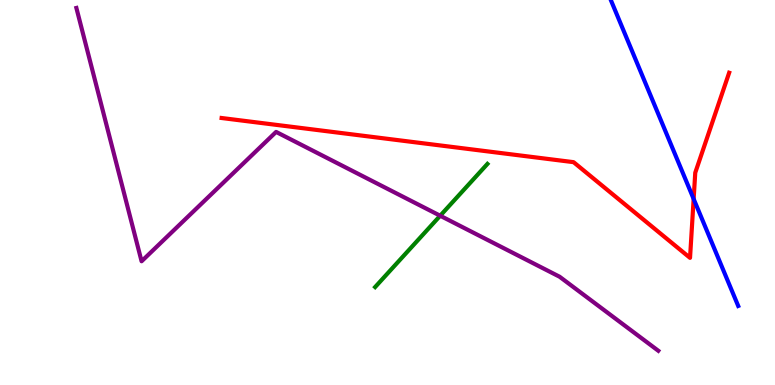[{'lines': ['blue', 'red'], 'intersections': [{'x': 8.95, 'y': 4.83}]}, {'lines': ['green', 'red'], 'intersections': []}, {'lines': ['purple', 'red'], 'intersections': []}, {'lines': ['blue', 'green'], 'intersections': []}, {'lines': ['blue', 'purple'], 'intersections': []}, {'lines': ['green', 'purple'], 'intersections': [{'x': 5.68, 'y': 4.4}]}]